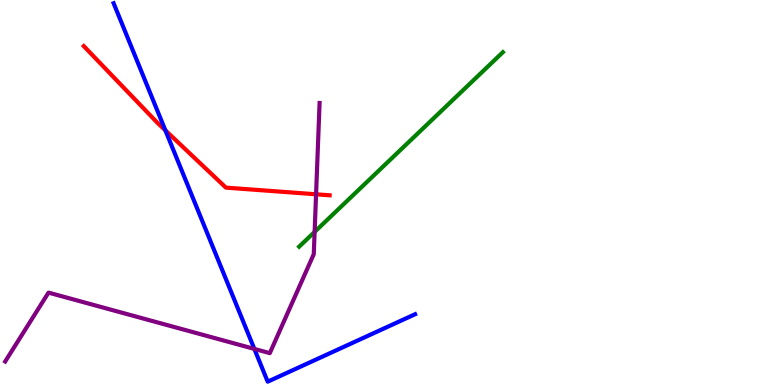[{'lines': ['blue', 'red'], 'intersections': [{'x': 2.13, 'y': 6.61}]}, {'lines': ['green', 'red'], 'intersections': []}, {'lines': ['purple', 'red'], 'intersections': [{'x': 4.08, 'y': 4.95}]}, {'lines': ['blue', 'green'], 'intersections': []}, {'lines': ['blue', 'purple'], 'intersections': [{'x': 3.28, 'y': 0.937}]}, {'lines': ['green', 'purple'], 'intersections': [{'x': 4.06, 'y': 3.98}]}]